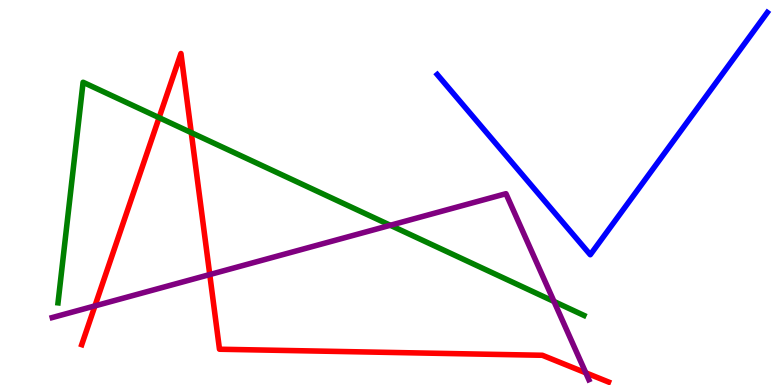[{'lines': ['blue', 'red'], 'intersections': []}, {'lines': ['green', 'red'], 'intersections': [{'x': 2.05, 'y': 6.94}, {'x': 2.47, 'y': 6.56}]}, {'lines': ['purple', 'red'], 'intersections': [{'x': 1.23, 'y': 2.05}, {'x': 2.71, 'y': 2.87}, {'x': 7.56, 'y': 0.316}]}, {'lines': ['blue', 'green'], 'intersections': []}, {'lines': ['blue', 'purple'], 'intersections': []}, {'lines': ['green', 'purple'], 'intersections': [{'x': 5.04, 'y': 4.15}, {'x': 7.15, 'y': 2.17}]}]